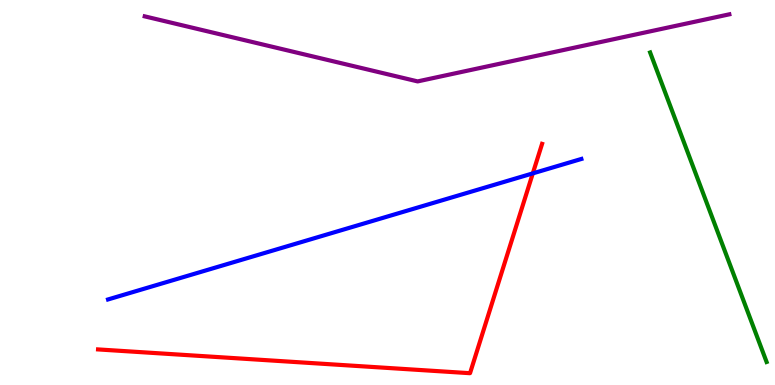[{'lines': ['blue', 'red'], 'intersections': [{'x': 6.87, 'y': 5.5}]}, {'lines': ['green', 'red'], 'intersections': []}, {'lines': ['purple', 'red'], 'intersections': []}, {'lines': ['blue', 'green'], 'intersections': []}, {'lines': ['blue', 'purple'], 'intersections': []}, {'lines': ['green', 'purple'], 'intersections': []}]